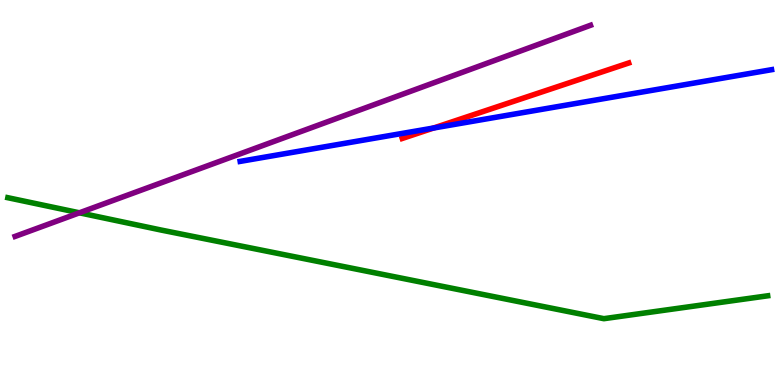[{'lines': ['blue', 'red'], 'intersections': [{'x': 5.59, 'y': 6.68}]}, {'lines': ['green', 'red'], 'intersections': []}, {'lines': ['purple', 'red'], 'intersections': []}, {'lines': ['blue', 'green'], 'intersections': []}, {'lines': ['blue', 'purple'], 'intersections': []}, {'lines': ['green', 'purple'], 'intersections': [{'x': 1.02, 'y': 4.47}]}]